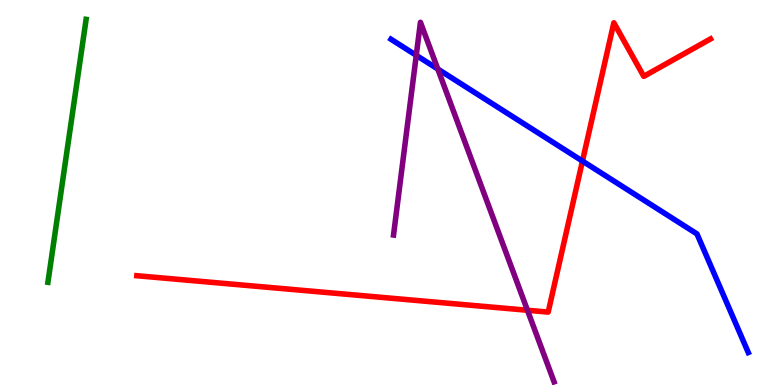[{'lines': ['blue', 'red'], 'intersections': [{'x': 7.52, 'y': 5.82}]}, {'lines': ['green', 'red'], 'intersections': []}, {'lines': ['purple', 'red'], 'intersections': [{'x': 6.81, 'y': 1.94}]}, {'lines': ['blue', 'green'], 'intersections': []}, {'lines': ['blue', 'purple'], 'intersections': [{'x': 5.37, 'y': 8.56}, {'x': 5.65, 'y': 8.21}]}, {'lines': ['green', 'purple'], 'intersections': []}]